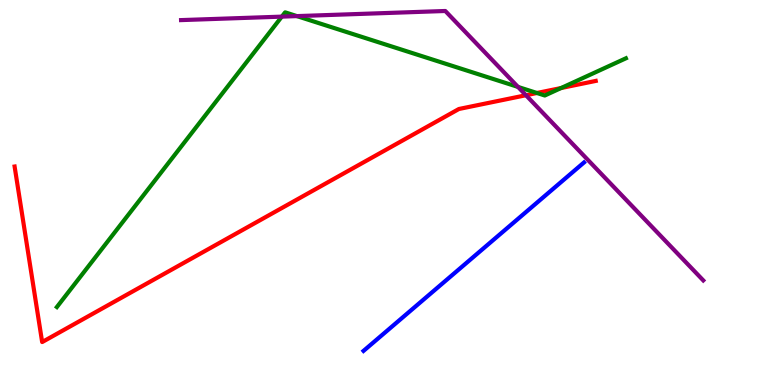[{'lines': ['blue', 'red'], 'intersections': []}, {'lines': ['green', 'red'], 'intersections': [{'x': 6.93, 'y': 7.58}, {'x': 7.24, 'y': 7.71}]}, {'lines': ['purple', 'red'], 'intersections': [{'x': 6.79, 'y': 7.53}]}, {'lines': ['blue', 'green'], 'intersections': []}, {'lines': ['blue', 'purple'], 'intersections': []}, {'lines': ['green', 'purple'], 'intersections': [{'x': 3.64, 'y': 9.57}, {'x': 3.83, 'y': 9.58}, {'x': 6.68, 'y': 7.74}]}]